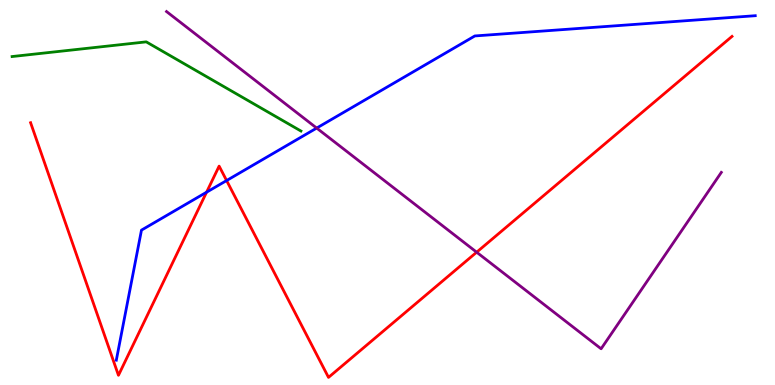[{'lines': ['blue', 'red'], 'intersections': [{'x': 2.67, 'y': 5.01}, {'x': 2.92, 'y': 5.31}]}, {'lines': ['green', 'red'], 'intersections': []}, {'lines': ['purple', 'red'], 'intersections': [{'x': 6.15, 'y': 3.45}]}, {'lines': ['blue', 'green'], 'intersections': []}, {'lines': ['blue', 'purple'], 'intersections': [{'x': 4.09, 'y': 6.67}]}, {'lines': ['green', 'purple'], 'intersections': []}]